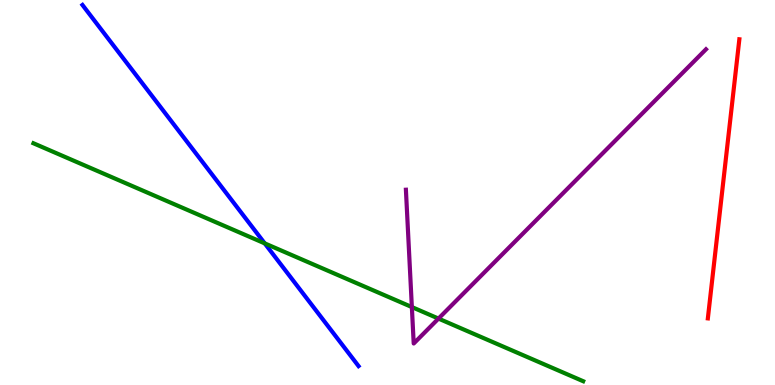[{'lines': ['blue', 'red'], 'intersections': []}, {'lines': ['green', 'red'], 'intersections': []}, {'lines': ['purple', 'red'], 'intersections': []}, {'lines': ['blue', 'green'], 'intersections': [{'x': 3.42, 'y': 3.68}]}, {'lines': ['blue', 'purple'], 'intersections': []}, {'lines': ['green', 'purple'], 'intersections': [{'x': 5.31, 'y': 2.02}, {'x': 5.66, 'y': 1.73}]}]